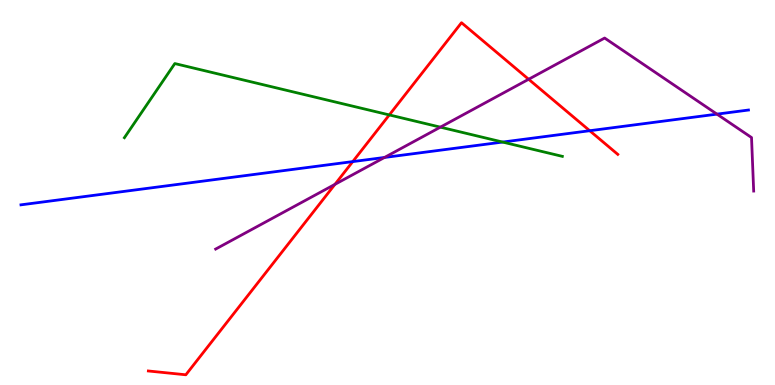[{'lines': ['blue', 'red'], 'intersections': [{'x': 4.55, 'y': 5.8}, {'x': 7.61, 'y': 6.6}]}, {'lines': ['green', 'red'], 'intersections': [{'x': 5.02, 'y': 7.01}]}, {'lines': ['purple', 'red'], 'intersections': [{'x': 4.32, 'y': 5.21}, {'x': 6.82, 'y': 7.94}]}, {'lines': ['blue', 'green'], 'intersections': [{'x': 6.49, 'y': 6.31}]}, {'lines': ['blue', 'purple'], 'intersections': [{'x': 4.96, 'y': 5.91}, {'x': 9.25, 'y': 7.04}]}, {'lines': ['green', 'purple'], 'intersections': [{'x': 5.68, 'y': 6.7}]}]